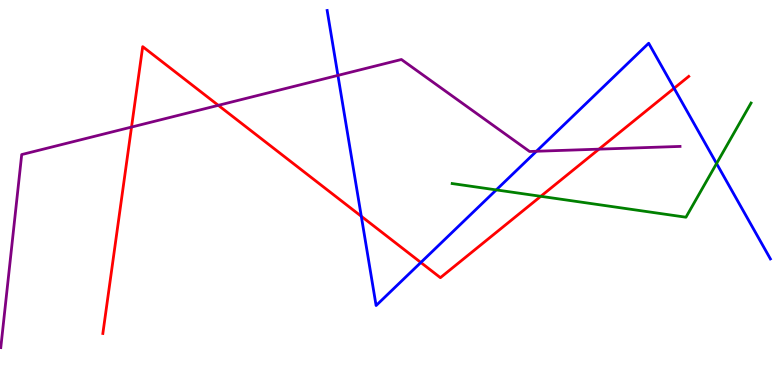[{'lines': ['blue', 'red'], 'intersections': [{'x': 4.66, 'y': 4.38}, {'x': 5.43, 'y': 3.18}, {'x': 8.7, 'y': 7.71}]}, {'lines': ['green', 'red'], 'intersections': [{'x': 6.98, 'y': 4.9}]}, {'lines': ['purple', 'red'], 'intersections': [{'x': 1.7, 'y': 6.7}, {'x': 2.82, 'y': 7.26}, {'x': 7.73, 'y': 6.13}]}, {'lines': ['blue', 'green'], 'intersections': [{'x': 6.4, 'y': 5.07}, {'x': 9.25, 'y': 5.75}]}, {'lines': ['blue', 'purple'], 'intersections': [{'x': 4.36, 'y': 8.04}, {'x': 6.92, 'y': 6.07}]}, {'lines': ['green', 'purple'], 'intersections': []}]